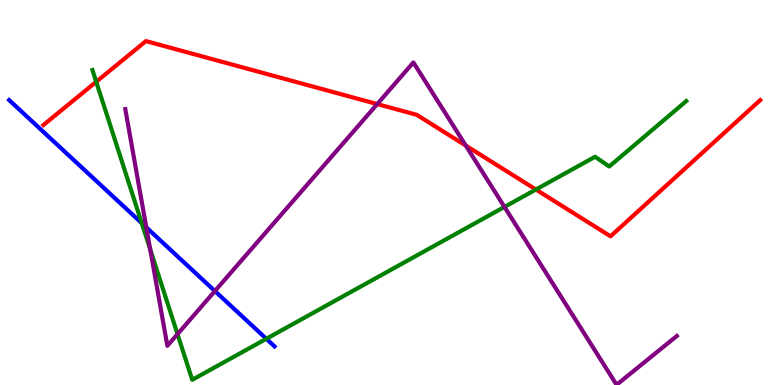[{'lines': ['blue', 'red'], 'intersections': []}, {'lines': ['green', 'red'], 'intersections': [{'x': 1.24, 'y': 7.88}, {'x': 6.91, 'y': 5.08}]}, {'lines': ['purple', 'red'], 'intersections': [{'x': 4.87, 'y': 7.3}, {'x': 6.01, 'y': 6.22}]}, {'lines': ['blue', 'green'], 'intersections': [{'x': 1.83, 'y': 4.2}, {'x': 3.44, 'y': 1.2}]}, {'lines': ['blue', 'purple'], 'intersections': [{'x': 1.89, 'y': 4.09}, {'x': 2.77, 'y': 2.44}]}, {'lines': ['green', 'purple'], 'intersections': [{'x': 1.94, 'y': 3.52}, {'x': 2.29, 'y': 1.32}, {'x': 6.51, 'y': 4.62}]}]